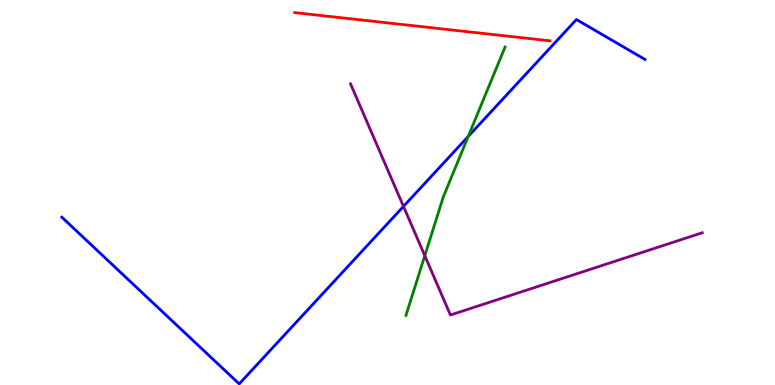[{'lines': ['blue', 'red'], 'intersections': []}, {'lines': ['green', 'red'], 'intersections': []}, {'lines': ['purple', 'red'], 'intersections': []}, {'lines': ['blue', 'green'], 'intersections': [{'x': 6.04, 'y': 6.46}]}, {'lines': ['blue', 'purple'], 'intersections': [{'x': 5.21, 'y': 4.64}]}, {'lines': ['green', 'purple'], 'intersections': [{'x': 5.48, 'y': 3.36}]}]